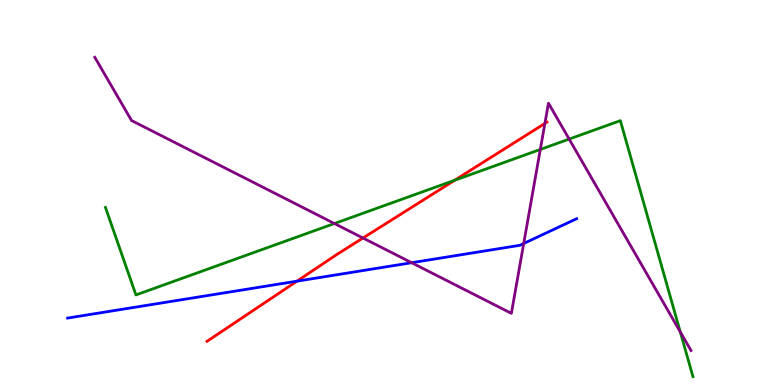[{'lines': ['blue', 'red'], 'intersections': [{'x': 3.83, 'y': 2.7}]}, {'lines': ['green', 'red'], 'intersections': [{'x': 5.87, 'y': 5.32}]}, {'lines': ['purple', 'red'], 'intersections': [{'x': 4.68, 'y': 3.82}, {'x': 7.03, 'y': 6.79}]}, {'lines': ['blue', 'green'], 'intersections': []}, {'lines': ['blue', 'purple'], 'intersections': [{'x': 5.31, 'y': 3.18}, {'x': 6.76, 'y': 3.68}]}, {'lines': ['green', 'purple'], 'intersections': [{'x': 4.32, 'y': 4.19}, {'x': 6.97, 'y': 6.12}, {'x': 7.34, 'y': 6.39}, {'x': 8.78, 'y': 1.38}]}]